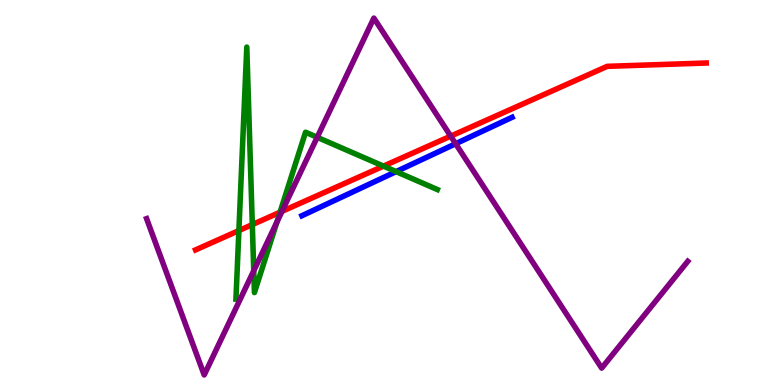[{'lines': ['blue', 'red'], 'intersections': []}, {'lines': ['green', 'red'], 'intersections': [{'x': 3.08, 'y': 4.01}, {'x': 3.26, 'y': 4.17}, {'x': 3.61, 'y': 4.49}, {'x': 4.95, 'y': 5.69}]}, {'lines': ['purple', 'red'], 'intersections': [{'x': 3.64, 'y': 4.51}, {'x': 5.82, 'y': 6.46}]}, {'lines': ['blue', 'green'], 'intersections': [{'x': 5.11, 'y': 5.54}]}, {'lines': ['blue', 'purple'], 'intersections': [{'x': 5.88, 'y': 6.27}]}, {'lines': ['green', 'purple'], 'intersections': [{'x': 3.27, 'y': 2.97}, {'x': 3.57, 'y': 4.23}, {'x': 4.09, 'y': 6.43}]}]